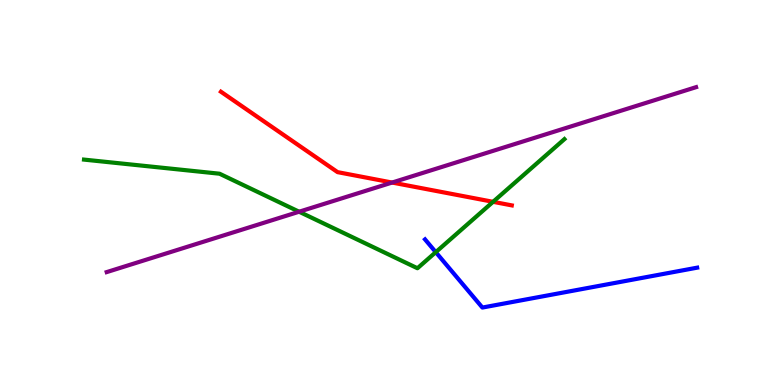[{'lines': ['blue', 'red'], 'intersections': []}, {'lines': ['green', 'red'], 'intersections': [{'x': 6.36, 'y': 4.76}]}, {'lines': ['purple', 'red'], 'intersections': [{'x': 5.06, 'y': 5.26}]}, {'lines': ['blue', 'green'], 'intersections': [{'x': 5.62, 'y': 3.45}]}, {'lines': ['blue', 'purple'], 'intersections': []}, {'lines': ['green', 'purple'], 'intersections': [{'x': 3.86, 'y': 4.5}]}]